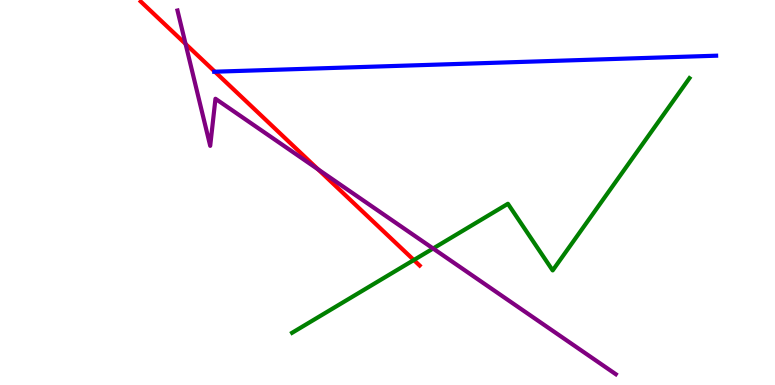[{'lines': ['blue', 'red'], 'intersections': [{'x': 2.77, 'y': 8.14}]}, {'lines': ['green', 'red'], 'intersections': [{'x': 5.34, 'y': 3.25}]}, {'lines': ['purple', 'red'], 'intersections': [{'x': 2.39, 'y': 8.86}, {'x': 4.1, 'y': 5.6}]}, {'lines': ['blue', 'green'], 'intersections': []}, {'lines': ['blue', 'purple'], 'intersections': []}, {'lines': ['green', 'purple'], 'intersections': [{'x': 5.59, 'y': 3.55}]}]